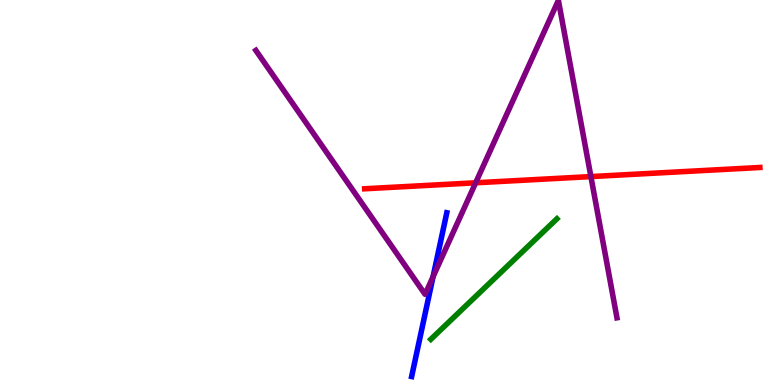[{'lines': ['blue', 'red'], 'intersections': []}, {'lines': ['green', 'red'], 'intersections': []}, {'lines': ['purple', 'red'], 'intersections': [{'x': 6.14, 'y': 5.25}, {'x': 7.62, 'y': 5.41}]}, {'lines': ['blue', 'green'], 'intersections': []}, {'lines': ['blue', 'purple'], 'intersections': [{'x': 5.59, 'y': 2.81}]}, {'lines': ['green', 'purple'], 'intersections': []}]